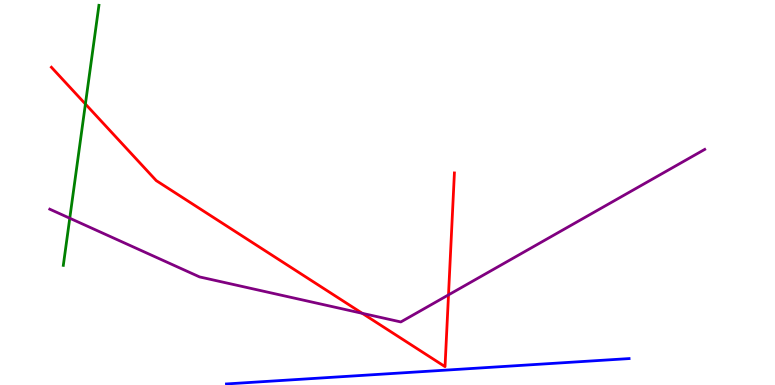[{'lines': ['blue', 'red'], 'intersections': []}, {'lines': ['green', 'red'], 'intersections': [{'x': 1.1, 'y': 7.3}]}, {'lines': ['purple', 'red'], 'intersections': [{'x': 4.67, 'y': 1.86}, {'x': 5.79, 'y': 2.34}]}, {'lines': ['blue', 'green'], 'intersections': []}, {'lines': ['blue', 'purple'], 'intersections': []}, {'lines': ['green', 'purple'], 'intersections': [{'x': 0.9, 'y': 4.33}]}]